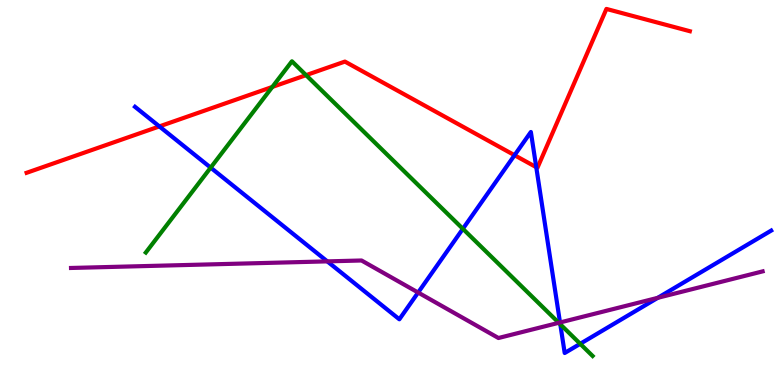[{'lines': ['blue', 'red'], 'intersections': [{'x': 2.06, 'y': 6.72}, {'x': 6.64, 'y': 5.97}, {'x': 6.92, 'y': 5.66}]}, {'lines': ['green', 'red'], 'intersections': [{'x': 3.51, 'y': 7.74}, {'x': 3.95, 'y': 8.05}]}, {'lines': ['purple', 'red'], 'intersections': []}, {'lines': ['blue', 'green'], 'intersections': [{'x': 2.72, 'y': 5.65}, {'x': 5.97, 'y': 4.06}, {'x': 7.23, 'y': 1.58}, {'x': 7.49, 'y': 1.07}]}, {'lines': ['blue', 'purple'], 'intersections': [{'x': 4.22, 'y': 3.21}, {'x': 5.4, 'y': 2.4}, {'x': 7.23, 'y': 1.62}, {'x': 8.49, 'y': 2.26}]}, {'lines': ['green', 'purple'], 'intersections': [{'x': 7.21, 'y': 1.62}]}]